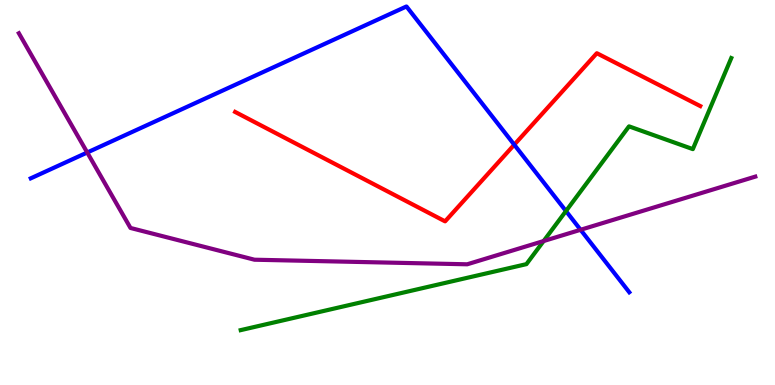[{'lines': ['blue', 'red'], 'intersections': [{'x': 6.64, 'y': 6.24}]}, {'lines': ['green', 'red'], 'intersections': []}, {'lines': ['purple', 'red'], 'intersections': []}, {'lines': ['blue', 'green'], 'intersections': [{'x': 7.3, 'y': 4.52}]}, {'lines': ['blue', 'purple'], 'intersections': [{'x': 1.13, 'y': 6.04}, {'x': 7.49, 'y': 4.03}]}, {'lines': ['green', 'purple'], 'intersections': [{'x': 7.01, 'y': 3.74}]}]